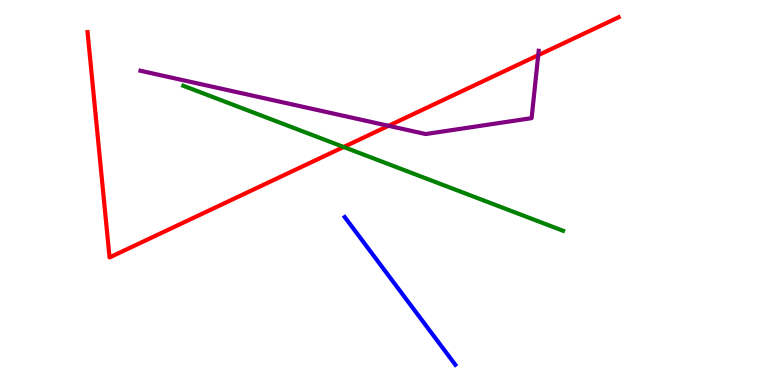[{'lines': ['blue', 'red'], 'intersections': []}, {'lines': ['green', 'red'], 'intersections': [{'x': 4.43, 'y': 6.18}]}, {'lines': ['purple', 'red'], 'intersections': [{'x': 5.01, 'y': 6.73}, {'x': 6.94, 'y': 8.57}]}, {'lines': ['blue', 'green'], 'intersections': []}, {'lines': ['blue', 'purple'], 'intersections': []}, {'lines': ['green', 'purple'], 'intersections': []}]